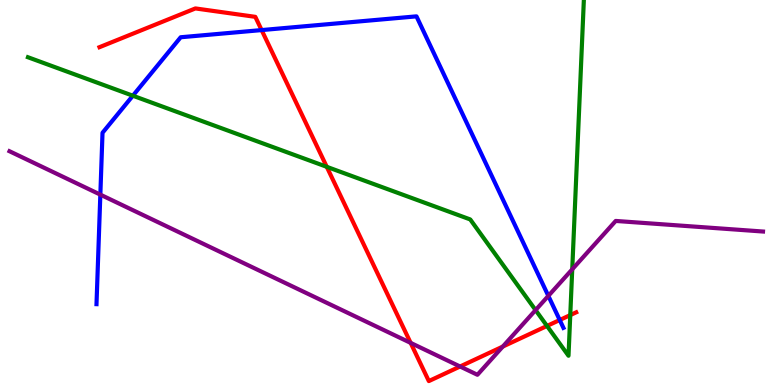[{'lines': ['blue', 'red'], 'intersections': [{'x': 3.38, 'y': 9.22}, {'x': 7.22, 'y': 1.69}]}, {'lines': ['green', 'red'], 'intersections': [{'x': 4.22, 'y': 5.67}, {'x': 7.06, 'y': 1.53}, {'x': 7.36, 'y': 1.82}]}, {'lines': ['purple', 'red'], 'intersections': [{'x': 5.3, 'y': 1.09}, {'x': 5.94, 'y': 0.48}, {'x': 6.49, 'y': 0.998}]}, {'lines': ['blue', 'green'], 'intersections': [{'x': 1.71, 'y': 7.51}]}, {'lines': ['blue', 'purple'], 'intersections': [{'x': 1.29, 'y': 4.94}, {'x': 7.08, 'y': 2.31}]}, {'lines': ['green', 'purple'], 'intersections': [{'x': 6.91, 'y': 1.95}, {'x': 7.38, 'y': 3.01}]}]